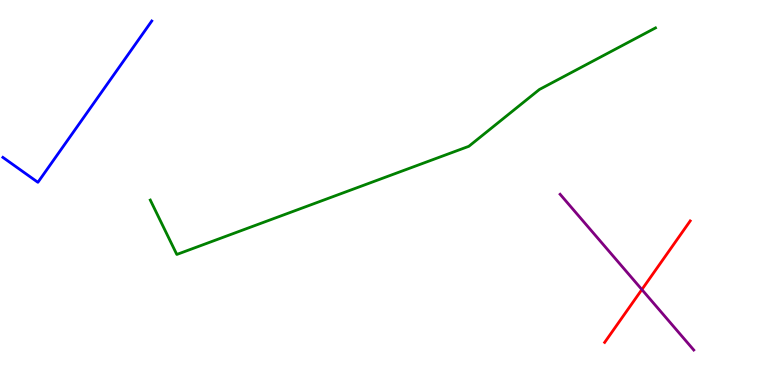[{'lines': ['blue', 'red'], 'intersections': []}, {'lines': ['green', 'red'], 'intersections': []}, {'lines': ['purple', 'red'], 'intersections': [{'x': 8.28, 'y': 2.48}]}, {'lines': ['blue', 'green'], 'intersections': []}, {'lines': ['blue', 'purple'], 'intersections': []}, {'lines': ['green', 'purple'], 'intersections': []}]